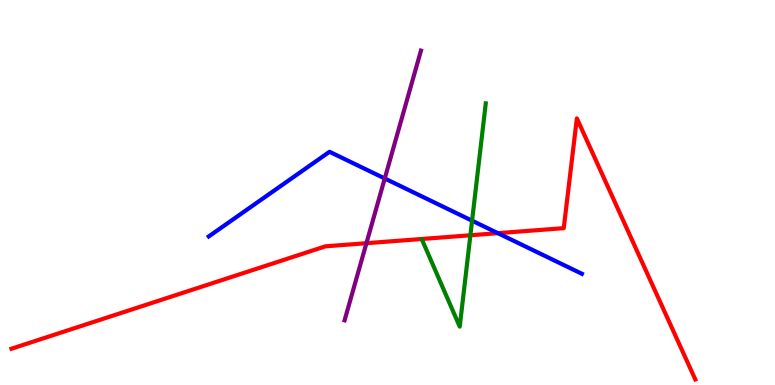[{'lines': ['blue', 'red'], 'intersections': [{'x': 6.42, 'y': 3.94}]}, {'lines': ['green', 'red'], 'intersections': [{'x': 6.07, 'y': 3.89}]}, {'lines': ['purple', 'red'], 'intersections': [{'x': 4.73, 'y': 3.68}]}, {'lines': ['blue', 'green'], 'intersections': [{'x': 6.09, 'y': 4.27}]}, {'lines': ['blue', 'purple'], 'intersections': [{'x': 4.96, 'y': 5.36}]}, {'lines': ['green', 'purple'], 'intersections': []}]